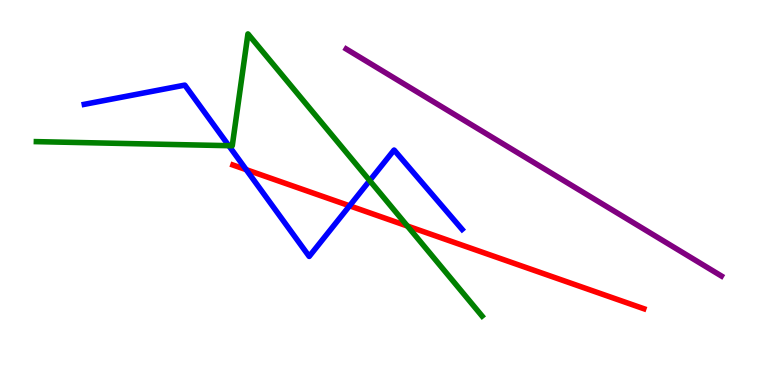[{'lines': ['blue', 'red'], 'intersections': [{'x': 3.18, 'y': 5.59}, {'x': 4.51, 'y': 4.65}]}, {'lines': ['green', 'red'], 'intersections': [{'x': 5.26, 'y': 4.13}]}, {'lines': ['purple', 'red'], 'intersections': []}, {'lines': ['blue', 'green'], 'intersections': [{'x': 2.95, 'y': 6.22}, {'x': 4.77, 'y': 5.31}]}, {'lines': ['blue', 'purple'], 'intersections': []}, {'lines': ['green', 'purple'], 'intersections': []}]